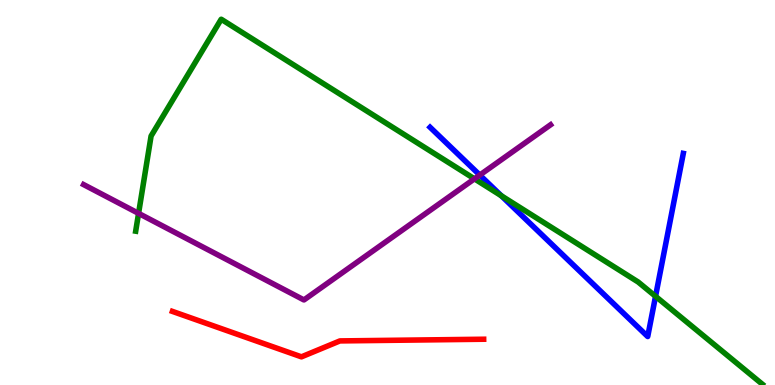[{'lines': ['blue', 'red'], 'intersections': []}, {'lines': ['green', 'red'], 'intersections': []}, {'lines': ['purple', 'red'], 'intersections': []}, {'lines': ['blue', 'green'], 'intersections': [{'x': 6.47, 'y': 4.92}, {'x': 8.46, 'y': 2.3}]}, {'lines': ['blue', 'purple'], 'intersections': [{'x': 6.19, 'y': 5.45}]}, {'lines': ['green', 'purple'], 'intersections': [{'x': 1.79, 'y': 4.46}, {'x': 6.12, 'y': 5.35}]}]